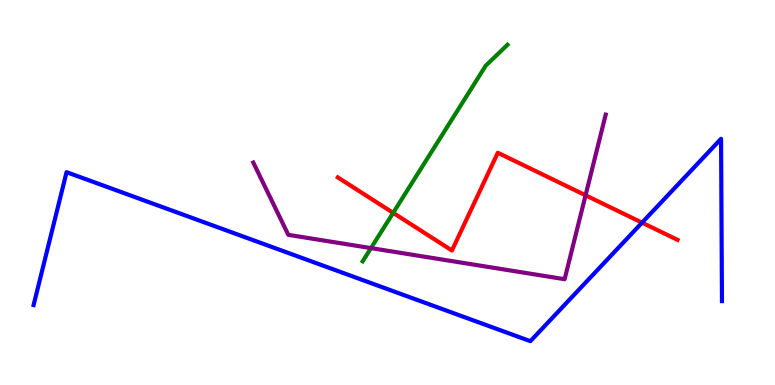[{'lines': ['blue', 'red'], 'intersections': [{'x': 8.28, 'y': 4.22}]}, {'lines': ['green', 'red'], 'intersections': [{'x': 5.07, 'y': 4.47}]}, {'lines': ['purple', 'red'], 'intersections': [{'x': 7.56, 'y': 4.93}]}, {'lines': ['blue', 'green'], 'intersections': []}, {'lines': ['blue', 'purple'], 'intersections': []}, {'lines': ['green', 'purple'], 'intersections': [{'x': 4.79, 'y': 3.56}]}]